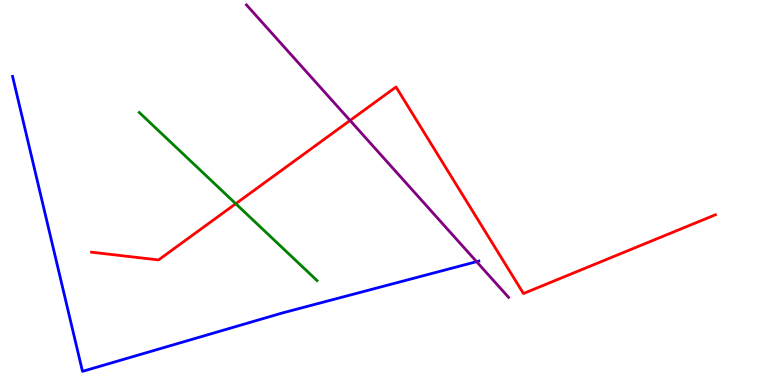[{'lines': ['blue', 'red'], 'intersections': []}, {'lines': ['green', 'red'], 'intersections': [{'x': 3.04, 'y': 4.71}]}, {'lines': ['purple', 'red'], 'intersections': [{'x': 4.52, 'y': 6.87}]}, {'lines': ['blue', 'green'], 'intersections': []}, {'lines': ['blue', 'purple'], 'intersections': [{'x': 6.15, 'y': 3.2}]}, {'lines': ['green', 'purple'], 'intersections': []}]